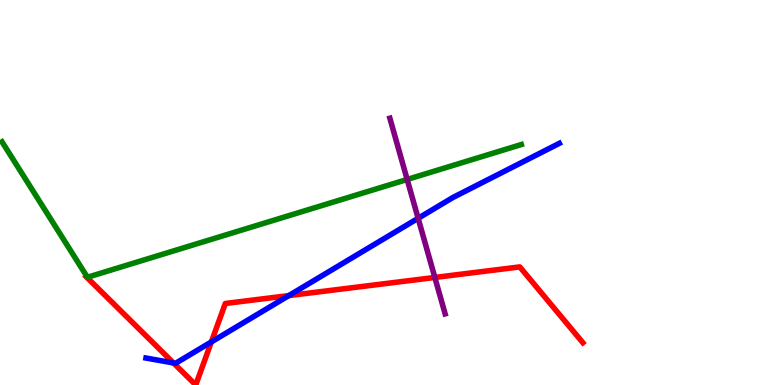[{'lines': ['blue', 'red'], 'intersections': [{'x': 2.24, 'y': 0.572}, {'x': 2.73, 'y': 1.12}, {'x': 3.73, 'y': 2.32}]}, {'lines': ['green', 'red'], 'intersections': []}, {'lines': ['purple', 'red'], 'intersections': [{'x': 5.61, 'y': 2.79}]}, {'lines': ['blue', 'green'], 'intersections': []}, {'lines': ['blue', 'purple'], 'intersections': [{'x': 5.4, 'y': 4.33}]}, {'lines': ['green', 'purple'], 'intersections': [{'x': 5.25, 'y': 5.34}]}]